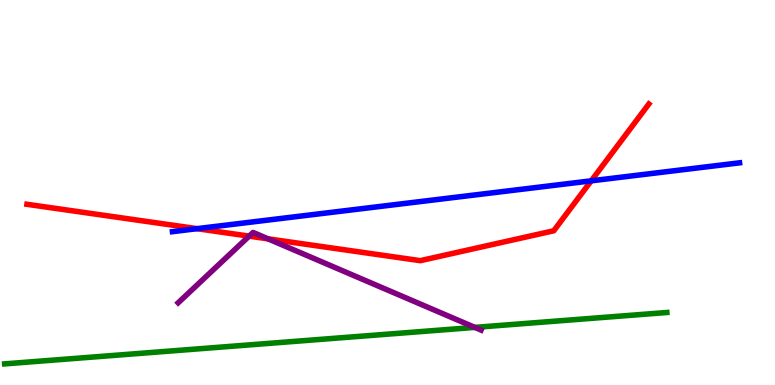[{'lines': ['blue', 'red'], 'intersections': [{'x': 2.54, 'y': 4.06}, {'x': 7.63, 'y': 5.3}]}, {'lines': ['green', 'red'], 'intersections': []}, {'lines': ['purple', 'red'], 'intersections': [{'x': 3.21, 'y': 3.87}, {'x': 3.46, 'y': 3.8}]}, {'lines': ['blue', 'green'], 'intersections': []}, {'lines': ['blue', 'purple'], 'intersections': []}, {'lines': ['green', 'purple'], 'intersections': [{'x': 6.13, 'y': 1.5}]}]